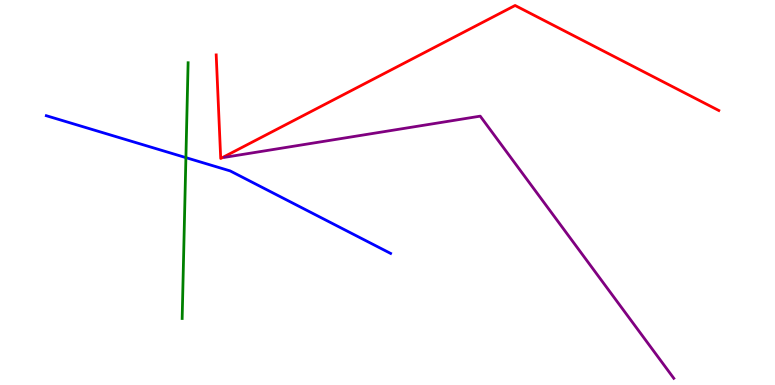[{'lines': ['blue', 'red'], 'intersections': []}, {'lines': ['green', 'red'], 'intersections': []}, {'lines': ['purple', 'red'], 'intersections': []}, {'lines': ['blue', 'green'], 'intersections': [{'x': 2.4, 'y': 5.91}]}, {'lines': ['blue', 'purple'], 'intersections': []}, {'lines': ['green', 'purple'], 'intersections': []}]